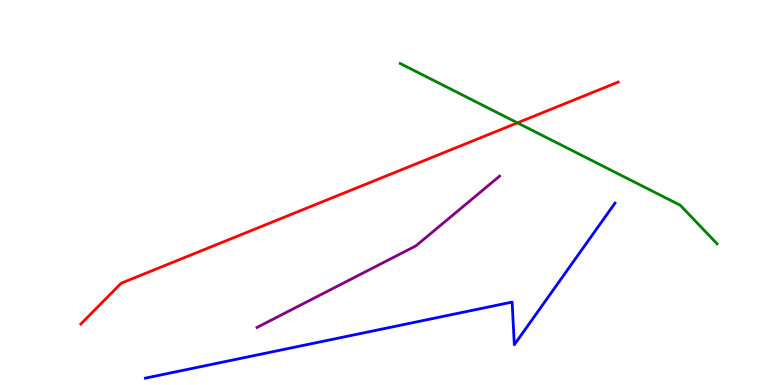[{'lines': ['blue', 'red'], 'intersections': []}, {'lines': ['green', 'red'], 'intersections': [{'x': 6.68, 'y': 6.81}]}, {'lines': ['purple', 'red'], 'intersections': []}, {'lines': ['blue', 'green'], 'intersections': []}, {'lines': ['blue', 'purple'], 'intersections': []}, {'lines': ['green', 'purple'], 'intersections': []}]